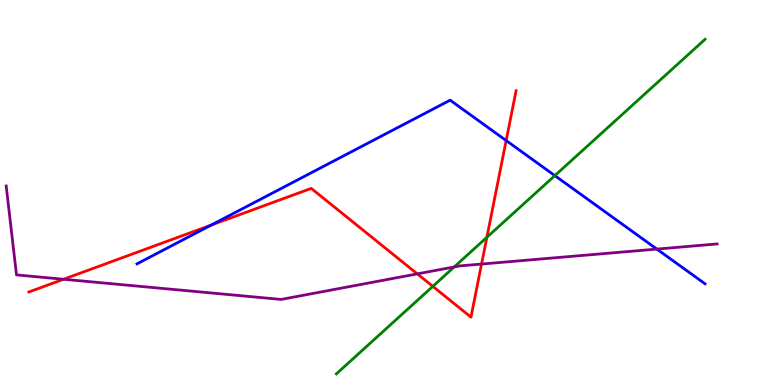[{'lines': ['blue', 'red'], 'intersections': [{'x': 2.72, 'y': 4.15}, {'x': 6.53, 'y': 6.35}]}, {'lines': ['green', 'red'], 'intersections': [{'x': 5.58, 'y': 2.56}, {'x': 6.28, 'y': 3.84}]}, {'lines': ['purple', 'red'], 'intersections': [{'x': 0.82, 'y': 2.75}, {'x': 5.38, 'y': 2.89}, {'x': 6.21, 'y': 3.14}]}, {'lines': ['blue', 'green'], 'intersections': [{'x': 7.16, 'y': 5.44}]}, {'lines': ['blue', 'purple'], 'intersections': [{'x': 8.48, 'y': 3.53}]}, {'lines': ['green', 'purple'], 'intersections': [{'x': 5.86, 'y': 3.07}]}]